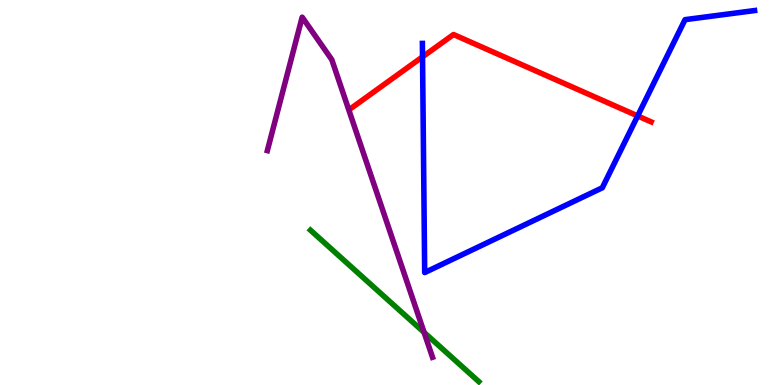[{'lines': ['blue', 'red'], 'intersections': [{'x': 5.45, 'y': 8.52}, {'x': 8.23, 'y': 6.99}]}, {'lines': ['green', 'red'], 'intersections': []}, {'lines': ['purple', 'red'], 'intersections': []}, {'lines': ['blue', 'green'], 'intersections': []}, {'lines': ['blue', 'purple'], 'intersections': []}, {'lines': ['green', 'purple'], 'intersections': [{'x': 5.47, 'y': 1.37}]}]